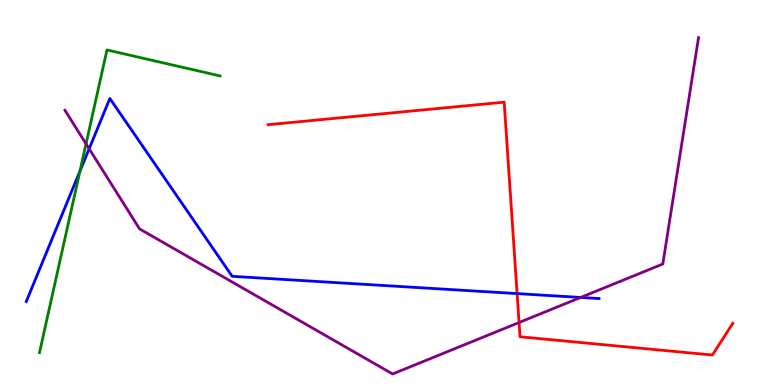[{'lines': ['blue', 'red'], 'intersections': [{'x': 6.67, 'y': 2.37}]}, {'lines': ['green', 'red'], 'intersections': []}, {'lines': ['purple', 'red'], 'intersections': [{'x': 6.7, 'y': 1.62}]}, {'lines': ['blue', 'green'], 'intersections': [{'x': 1.03, 'y': 5.56}]}, {'lines': ['blue', 'purple'], 'intersections': [{'x': 1.15, 'y': 6.14}, {'x': 7.49, 'y': 2.27}]}, {'lines': ['green', 'purple'], 'intersections': [{'x': 1.11, 'y': 6.26}]}]